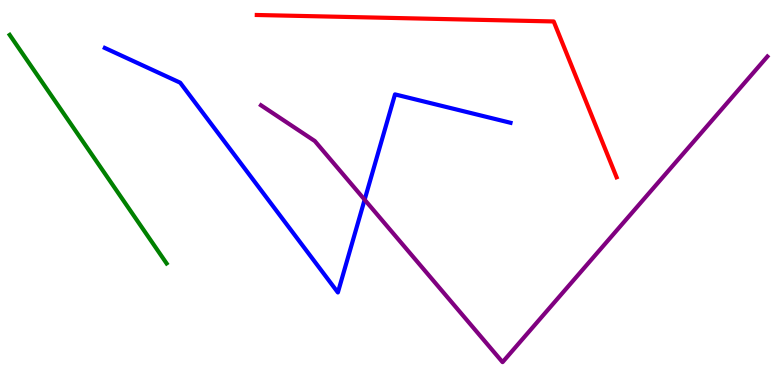[{'lines': ['blue', 'red'], 'intersections': []}, {'lines': ['green', 'red'], 'intersections': []}, {'lines': ['purple', 'red'], 'intersections': []}, {'lines': ['blue', 'green'], 'intersections': []}, {'lines': ['blue', 'purple'], 'intersections': [{'x': 4.7, 'y': 4.81}]}, {'lines': ['green', 'purple'], 'intersections': []}]